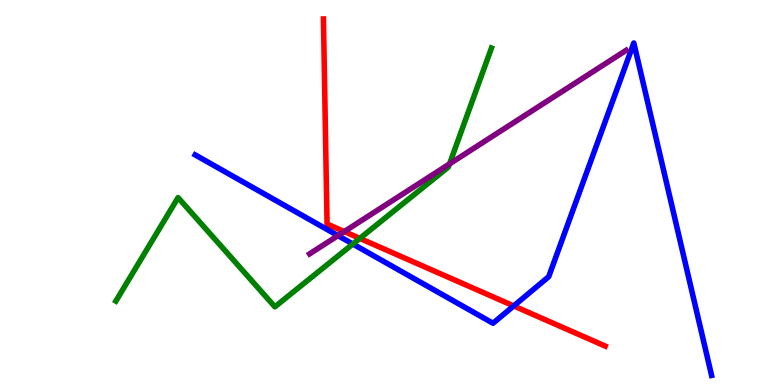[{'lines': ['blue', 'red'], 'intersections': [{'x': 6.63, 'y': 2.05}]}, {'lines': ['green', 'red'], 'intersections': [{'x': 4.64, 'y': 3.81}]}, {'lines': ['purple', 'red'], 'intersections': [{'x': 4.44, 'y': 3.99}]}, {'lines': ['blue', 'green'], 'intersections': [{'x': 4.55, 'y': 3.66}]}, {'lines': ['blue', 'purple'], 'intersections': [{'x': 4.36, 'y': 3.88}]}, {'lines': ['green', 'purple'], 'intersections': [{'x': 5.8, 'y': 5.74}]}]